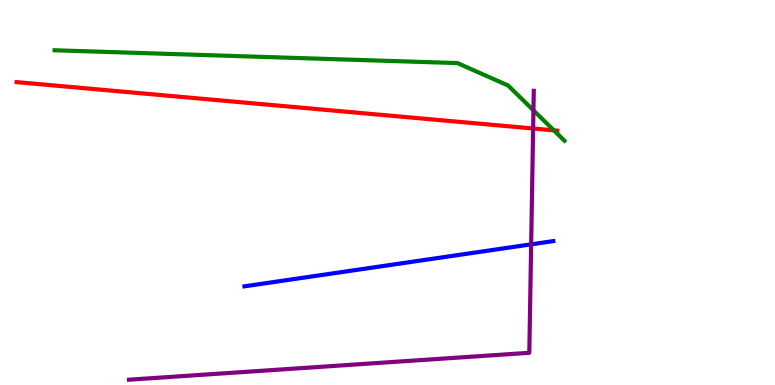[{'lines': ['blue', 'red'], 'intersections': []}, {'lines': ['green', 'red'], 'intersections': [{'x': 7.15, 'y': 6.61}]}, {'lines': ['purple', 'red'], 'intersections': [{'x': 6.88, 'y': 6.66}]}, {'lines': ['blue', 'green'], 'intersections': []}, {'lines': ['blue', 'purple'], 'intersections': [{'x': 6.85, 'y': 3.65}]}, {'lines': ['green', 'purple'], 'intersections': [{'x': 6.88, 'y': 7.13}]}]